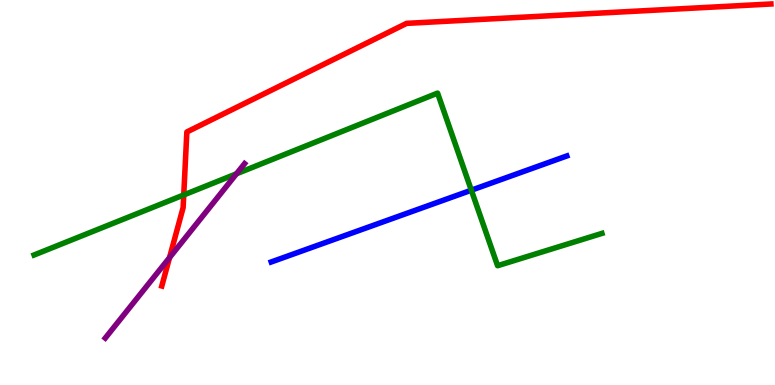[{'lines': ['blue', 'red'], 'intersections': []}, {'lines': ['green', 'red'], 'intersections': [{'x': 2.37, 'y': 4.94}]}, {'lines': ['purple', 'red'], 'intersections': [{'x': 2.19, 'y': 3.31}]}, {'lines': ['blue', 'green'], 'intersections': [{'x': 6.08, 'y': 5.06}]}, {'lines': ['blue', 'purple'], 'intersections': []}, {'lines': ['green', 'purple'], 'intersections': [{'x': 3.05, 'y': 5.49}]}]